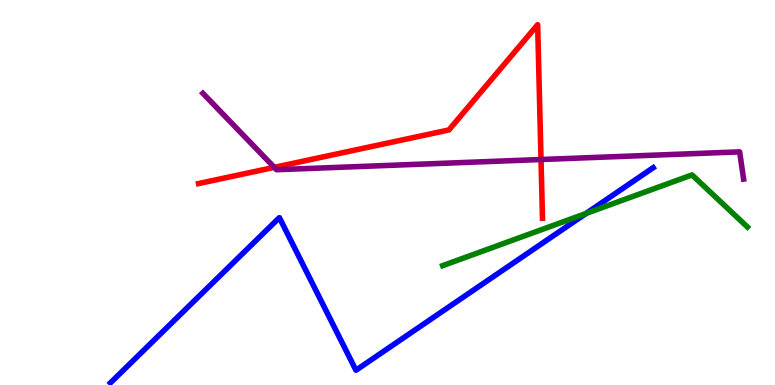[{'lines': ['blue', 'red'], 'intersections': []}, {'lines': ['green', 'red'], 'intersections': []}, {'lines': ['purple', 'red'], 'intersections': [{'x': 3.54, 'y': 5.65}, {'x': 6.98, 'y': 5.86}]}, {'lines': ['blue', 'green'], 'intersections': [{'x': 7.56, 'y': 4.45}]}, {'lines': ['blue', 'purple'], 'intersections': []}, {'lines': ['green', 'purple'], 'intersections': []}]